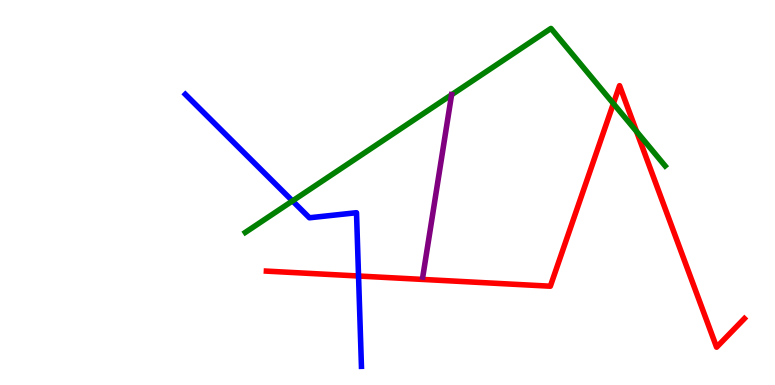[{'lines': ['blue', 'red'], 'intersections': [{'x': 4.63, 'y': 2.83}]}, {'lines': ['green', 'red'], 'intersections': [{'x': 7.91, 'y': 7.31}, {'x': 8.21, 'y': 6.58}]}, {'lines': ['purple', 'red'], 'intersections': []}, {'lines': ['blue', 'green'], 'intersections': [{'x': 3.77, 'y': 4.78}]}, {'lines': ['blue', 'purple'], 'intersections': []}, {'lines': ['green', 'purple'], 'intersections': [{'x': 5.83, 'y': 7.54}]}]